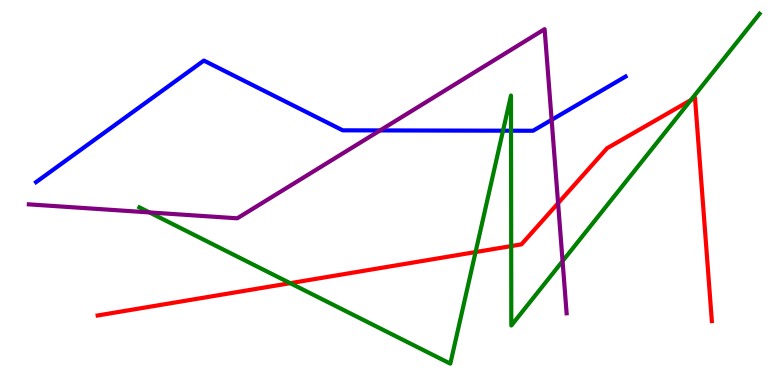[{'lines': ['blue', 'red'], 'intersections': []}, {'lines': ['green', 'red'], 'intersections': [{'x': 3.74, 'y': 2.64}, {'x': 6.14, 'y': 3.45}, {'x': 6.6, 'y': 3.61}, {'x': 8.91, 'y': 7.4}]}, {'lines': ['purple', 'red'], 'intersections': [{'x': 7.2, 'y': 4.72}]}, {'lines': ['blue', 'green'], 'intersections': [{'x': 6.49, 'y': 6.61}, {'x': 6.59, 'y': 6.6}]}, {'lines': ['blue', 'purple'], 'intersections': [{'x': 4.9, 'y': 6.61}, {'x': 7.12, 'y': 6.89}]}, {'lines': ['green', 'purple'], 'intersections': [{'x': 1.93, 'y': 4.48}, {'x': 7.26, 'y': 3.22}]}]